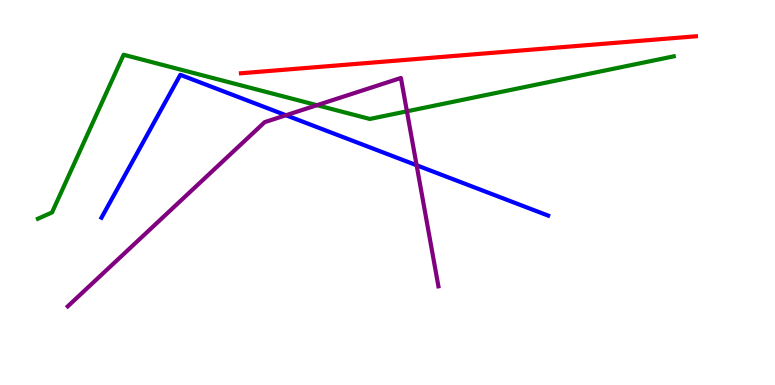[{'lines': ['blue', 'red'], 'intersections': []}, {'lines': ['green', 'red'], 'intersections': []}, {'lines': ['purple', 'red'], 'intersections': []}, {'lines': ['blue', 'green'], 'intersections': []}, {'lines': ['blue', 'purple'], 'intersections': [{'x': 3.69, 'y': 7.01}, {'x': 5.38, 'y': 5.71}]}, {'lines': ['green', 'purple'], 'intersections': [{'x': 4.09, 'y': 7.27}, {'x': 5.25, 'y': 7.11}]}]